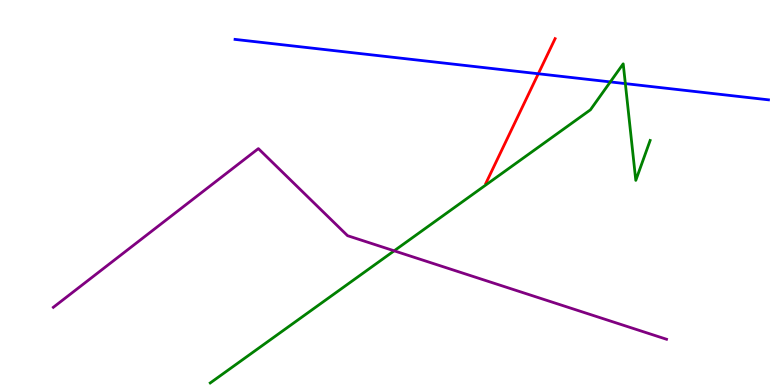[{'lines': ['blue', 'red'], 'intersections': [{'x': 6.95, 'y': 8.08}]}, {'lines': ['green', 'red'], 'intersections': []}, {'lines': ['purple', 'red'], 'intersections': []}, {'lines': ['blue', 'green'], 'intersections': [{'x': 7.87, 'y': 7.87}, {'x': 8.07, 'y': 7.83}]}, {'lines': ['blue', 'purple'], 'intersections': []}, {'lines': ['green', 'purple'], 'intersections': [{'x': 5.09, 'y': 3.49}]}]